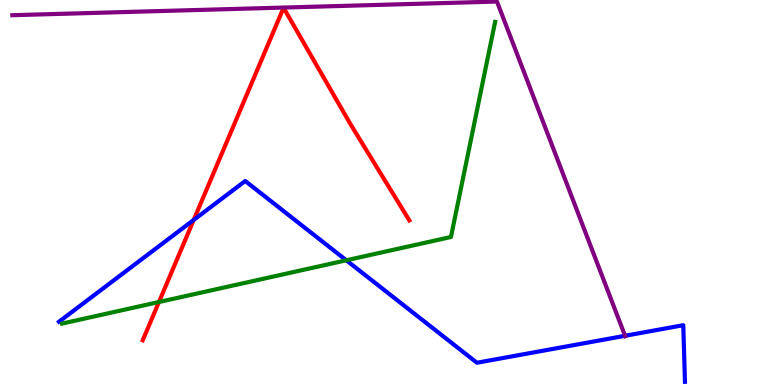[{'lines': ['blue', 'red'], 'intersections': [{'x': 2.5, 'y': 4.29}]}, {'lines': ['green', 'red'], 'intersections': [{'x': 2.05, 'y': 2.16}]}, {'lines': ['purple', 'red'], 'intersections': []}, {'lines': ['blue', 'green'], 'intersections': [{'x': 4.47, 'y': 3.24}]}, {'lines': ['blue', 'purple'], 'intersections': [{'x': 8.07, 'y': 1.28}]}, {'lines': ['green', 'purple'], 'intersections': []}]